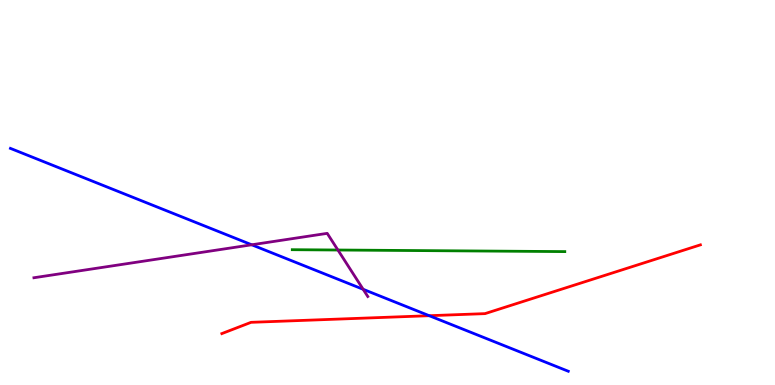[{'lines': ['blue', 'red'], 'intersections': [{'x': 5.54, 'y': 1.8}]}, {'lines': ['green', 'red'], 'intersections': []}, {'lines': ['purple', 'red'], 'intersections': []}, {'lines': ['blue', 'green'], 'intersections': []}, {'lines': ['blue', 'purple'], 'intersections': [{'x': 3.25, 'y': 3.64}, {'x': 4.69, 'y': 2.49}]}, {'lines': ['green', 'purple'], 'intersections': [{'x': 4.36, 'y': 3.51}]}]